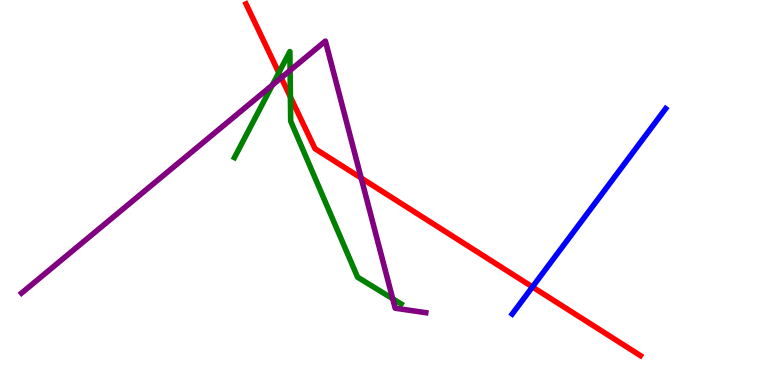[{'lines': ['blue', 'red'], 'intersections': [{'x': 6.87, 'y': 2.55}]}, {'lines': ['green', 'red'], 'intersections': [{'x': 3.6, 'y': 8.11}, {'x': 3.75, 'y': 7.48}]}, {'lines': ['purple', 'red'], 'intersections': [{'x': 3.63, 'y': 7.98}, {'x': 4.66, 'y': 5.38}]}, {'lines': ['blue', 'green'], 'intersections': []}, {'lines': ['blue', 'purple'], 'intersections': []}, {'lines': ['green', 'purple'], 'intersections': [{'x': 3.51, 'y': 7.79}, {'x': 3.74, 'y': 8.17}, {'x': 5.07, 'y': 2.24}]}]